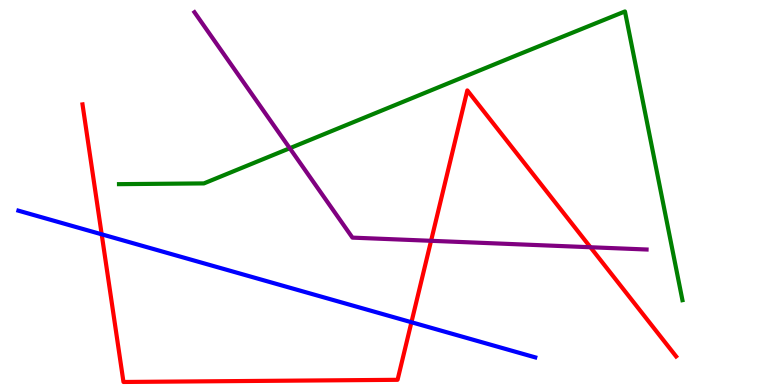[{'lines': ['blue', 'red'], 'intersections': [{'x': 1.31, 'y': 3.91}, {'x': 5.31, 'y': 1.63}]}, {'lines': ['green', 'red'], 'intersections': []}, {'lines': ['purple', 'red'], 'intersections': [{'x': 5.56, 'y': 3.75}, {'x': 7.62, 'y': 3.58}]}, {'lines': ['blue', 'green'], 'intersections': []}, {'lines': ['blue', 'purple'], 'intersections': []}, {'lines': ['green', 'purple'], 'intersections': [{'x': 3.74, 'y': 6.15}]}]